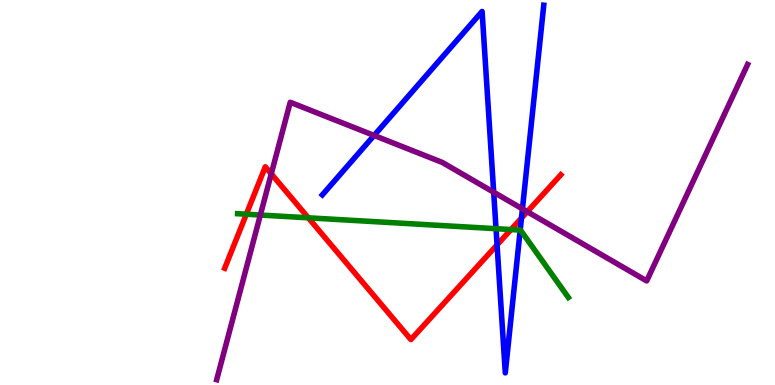[{'lines': ['blue', 'red'], 'intersections': [{'x': 6.41, 'y': 3.64}, {'x': 6.73, 'y': 4.34}]}, {'lines': ['green', 'red'], 'intersections': [{'x': 3.18, 'y': 4.44}, {'x': 3.98, 'y': 4.34}, {'x': 6.59, 'y': 4.04}]}, {'lines': ['purple', 'red'], 'intersections': [{'x': 3.5, 'y': 5.48}, {'x': 6.8, 'y': 4.5}]}, {'lines': ['blue', 'green'], 'intersections': [{'x': 6.4, 'y': 4.06}, {'x': 6.71, 'y': 4.02}]}, {'lines': ['blue', 'purple'], 'intersections': [{'x': 4.83, 'y': 6.48}, {'x': 6.37, 'y': 5.01}, {'x': 6.74, 'y': 4.57}]}, {'lines': ['green', 'purple'], 'intersections': [{'x': 3.36, 'y': 4.41}]}]